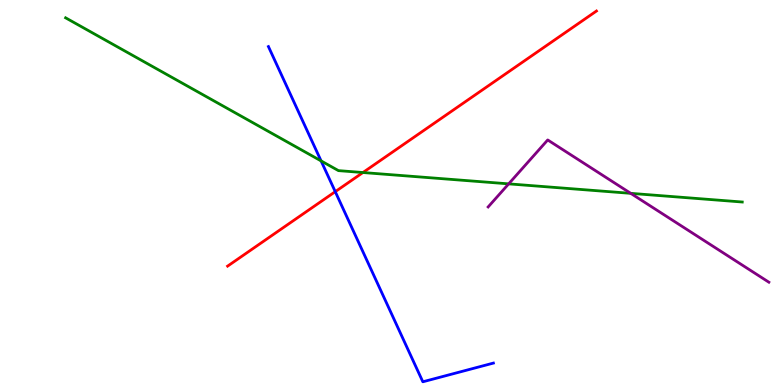[{'lines': ['blue', 'red'], 'intersections': [{'x': 4.33, 'y': 5.02}]}, {'lines': ['green', 'red'], 'intersections': [{'x': 4.68, 'y': 5.52}]}, {'lines': ['purple', 'red'], 'intersections': []}, {'lines': ['blue', 'green'], 'intersections': [{'x': 4.14, 'y': 5.82}]}, {'lines': ['blue', 'purple'], 'intersections': []}, {'lines': ['green', 'purple'], 'intersections': [{'x': 6.56, 'y': 5.22}, {'x': 8.14, 'y': 4.98}]}]